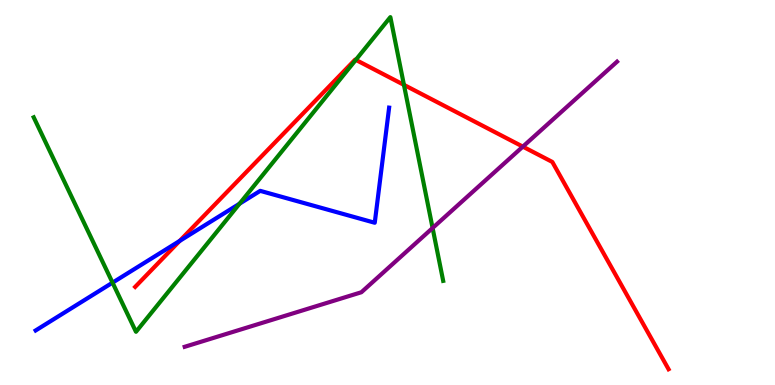[{'lines': ['blue', 'red'], 'intersections': [{'x': 2.32, 'y': 3.74}]}, {'lines': ['green', 'red'], 'intersections': [{'x': 4.59, 'y': 8.44}, {'x': 5.21, 'y': 7.8}]}, {'lines': ['purple', 'red'], 'intersections': [{'x': 6.75, 'y': 6.19}]}, {'lines': ['blue', 'green'], 'intersections': [{'x': 1.45, 'y': 2.66}, {'x': 3.09, 'y': 4.71}]}, {'lines': ['blue', 'purple'], 'intersections': []}, {'lines': ['green', 'purple'], 'intersections': [{'x': 5.58, 'y': 4.08}]}]